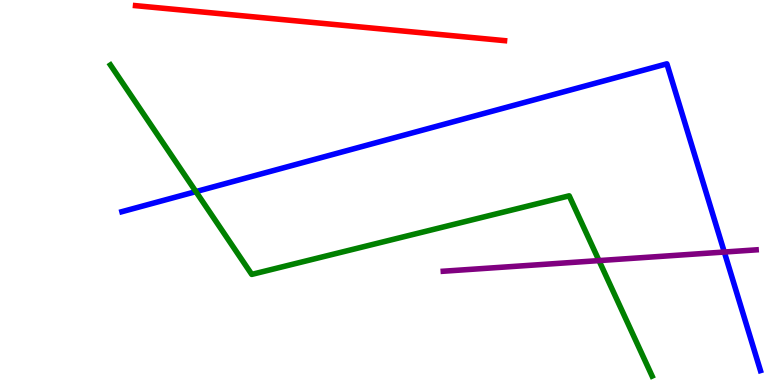[{'lines': ['blue', 'red'], 'intersections': []}, {'lines': ['green', 'red'], 'intersections': []}, {'lines': ['purple', 'red'], 'intersections': []}, {'lines': ['blue', 'green'], 'intersections': [{'x': 2.53, 'y': 5.02}]}, {'lines': ['blue', 'purple'], 'intersections': [{'x': 9.35, 'y': 3.45}]}, {'lines': ['green', 'purple'], 'intersections': [{'x': 7.73, 'y': 3.23}]}]